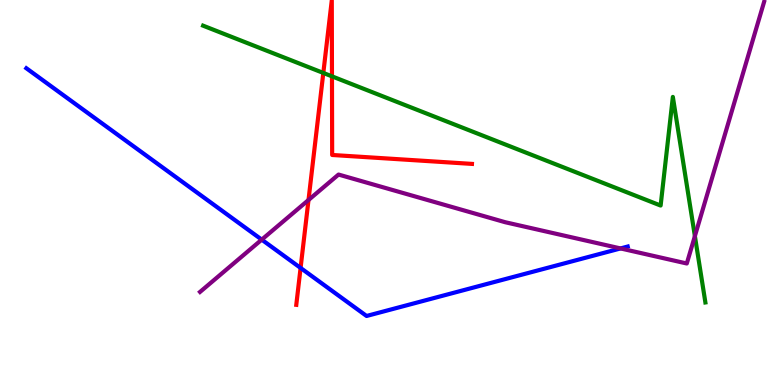[{'lines': ['blue', 'red'], 'intersections': [{'x': 3.88, 'y': 3.04}]}, {'lines': ['green', 'red'], 'intersections': [{'x': 4.17, 'y': 8.11}, {'x': 4.28, 'y': 8.02}]}, {'lines': ['purple', 'red'], 'intersections': [{'x': 3.98, 'y': 4.81}]}, {'lines': ['blue', 'green'], 'intersections': []}, {'lines': ['blue', 'purple'], 'intersections': [{'x': 3.38, 'y': 3.78}, {'x': 8.01, 'y': 3.55}]}, {'lines': ['green', 'purple'], 'intersections': [{'x': 8.97, 'y': 3.87}]}]